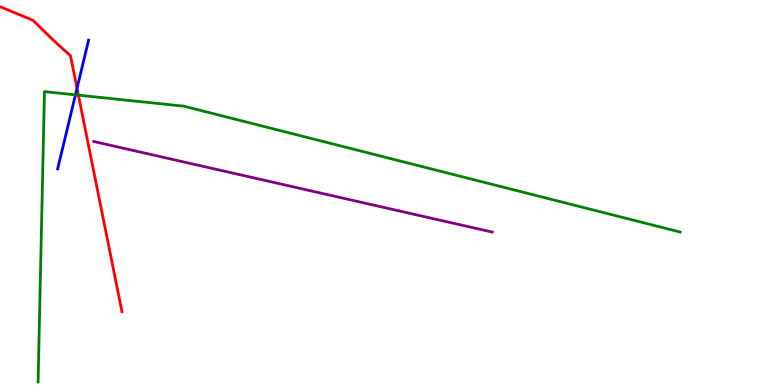[{'lines': ['blue', 'red'], 'intersections': [{'x': 0.994, 'y': 7.71}]}, {'lines': ['green', 'red'], 'intersections': [{'x': 1.01, 'y': 7.53}]}, {'lines': ['purple', 'red'], 'intersections': []}, {'lines': ['blue', 'green'], 'intersections': [{'x': 0.974, 'y': 7.54}]}, {'lines': ['blue', 'purple'], 'intersections': []}, {'lines': ['green', 'purple'], 'intersections': []}]